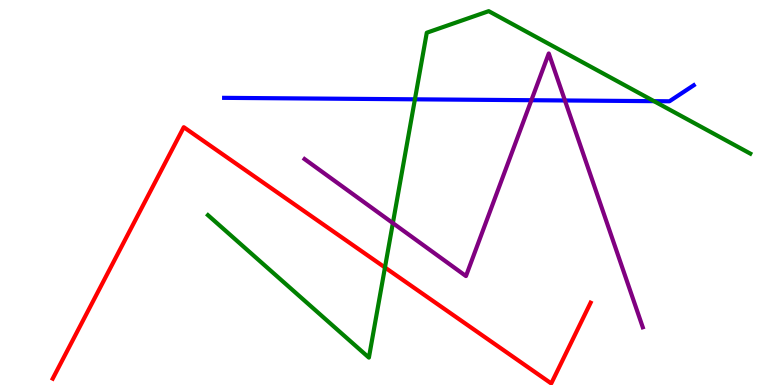[{'lines': ['blue', 'red'], 'intersections': []}, {'lines': ['green', 'red'], 'intersections': [{'x': 4.97, 'y': 3.05}]}, {'lines': ['purple', 'red'], 'intersections': []}, {'lines': ['blue', 'green'], 'intersections': [{'x': 5.35, 'y': 7.42}, {'x': 8.44, 'y': 7.37}]}, {'lines': ['blue', 'purple'], 'intersections': [{'x': 6.86, 'y': 7.4}, {'x': 7.29, 'y': 7.39}]}, {'lines': ['green', 'purple'], 'intersections': [{'x': 5.07, 'y': 4.21}]}]